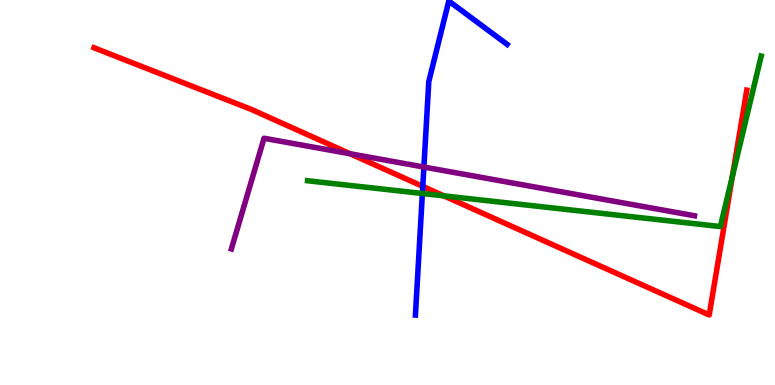[{'lines': ['blue', 'red'], 'intersections': [{'x': 5.46, 'y': 5.16}]}, {'lines': ['green', 'red'], 'intersections': [{'x': 5.73, 'y': 4.91}, {'x': 9.45, 'y': 5.42}]}, {'lines': ['purple', 'red'], 'intersections': [{'x': 4.52, 'y': 6.01}]}, {'lines': ['blue', 'green'], 'intersections': [{'x': 5.45, 'y': 4.97}]}, {'lines': ['blue', 'purple'], 'intersections': [{'x': 5.47, 'y': 5.66}]}, {'lines': ['green', 'purple'], 'intersections': []}]